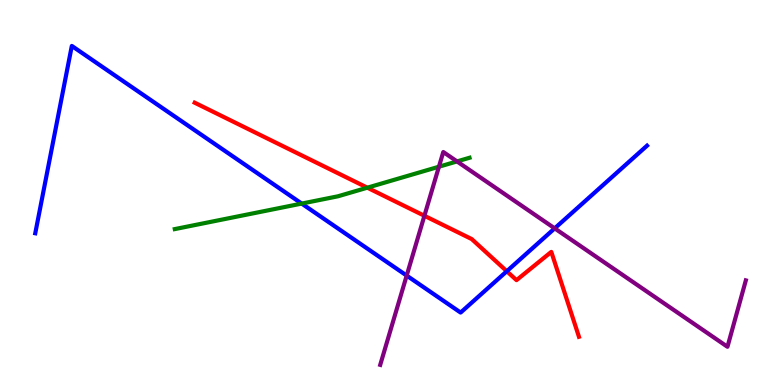[{'lines': ['blue', 'red'], 'intersections': [{'x': 6.54, 'y': 2.95}]}, {'lines': ['green', 'red'], 'intersections': [{'x': 4.74, 'y': 5.13}]}, {'lines': ['purple', 'red'], 'intersections': [{'x': 5.48, 'y': 4.4}]}, {'lines': ['blue', 'green'], 'intersections': [{'x': 3.89, 'y': 4.71}]}, {'lines': ['blue', 'purple'], 'intersections': [{'x': 5.25, 'y': 2.84}, {'x': 7.16, 'y': 4.07}]}, {'lines': ['green', 'purple'], 'intersections': [{'x': 5.66, 'y': 5.67}, {'x': 5.9, 'y': 5.81}]}]